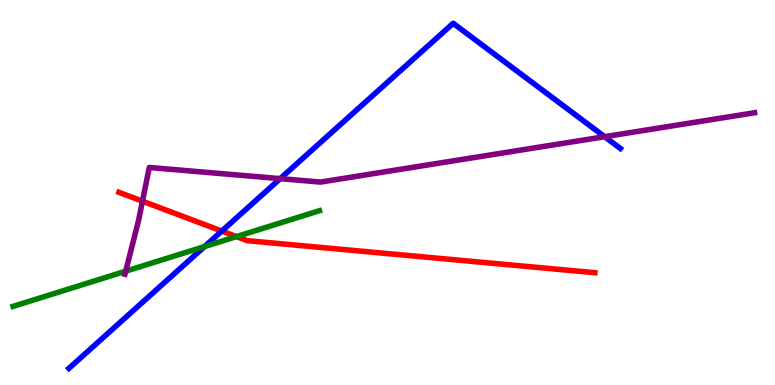[{'lines': ['blue', 'red'], 'intersections': [{'x': 2.86, 'y': 4.0}]}, {'lines': ['green', 'red'], 'intersections': [{'x': 3.05, 'y': 3.85}]}, {'lines': ['purple', 'red'], 'intersections': [{'x': 1.84, 'y': 4.77}]}, {'lines': ['blue', 'green'], 'intersections': [{'x': 2.64, 'y': 3.6}]}, {'lines': ['blue', 'purple'], 'intersections': [{'x': 3.62, 'y': 5.36}, {'x': 7.8, 'y': 6.45}]}, {'lines': ['green', 'purple'], 'intersections': [{'x': 1.62, 'y': 2.96}]}]